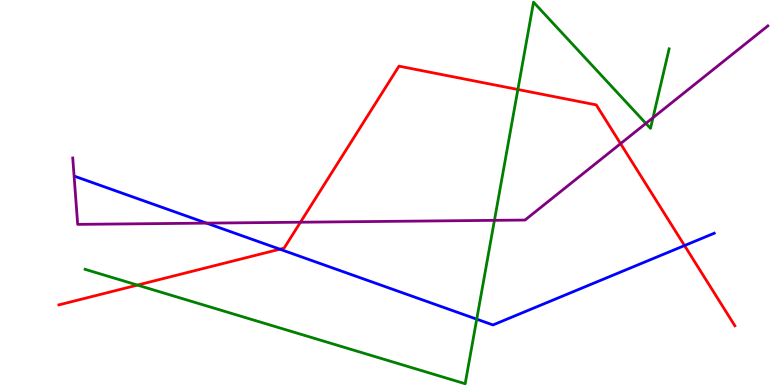[{'lines': ['blue', 'red'], 'intersections': [{'x': 3.61, 'y': 3.53}, {'x': 8.83, 'y': 3.62}]}, {'lines': ['green', 'red'], 'intersections': [{'x': 1.77, 'y': 2.6}, {'x': 6.68, 'y': 7.68}]}, {'lines': ['purple', 'red'], 'intersections': [{'x': 3.88, 'y': 4.23}, {'x': 8.01, 'y': 6.27}]}, {'lines': ['blue', 'green'], 'intersections': [{'x': 6.15, 'y': 1.71}]}, {'lines': ['blue', 'purple'], 'intersections': [{'x': 2.66, 'y': 4.2}]}, {'lines': ['green', 'purple'], 'intersections': [{'x': 6.38, 'y': 4.28}, {'x': 8.33, 'y': 6.79}, {'x': 8.43, 'y': 6.94}]}]